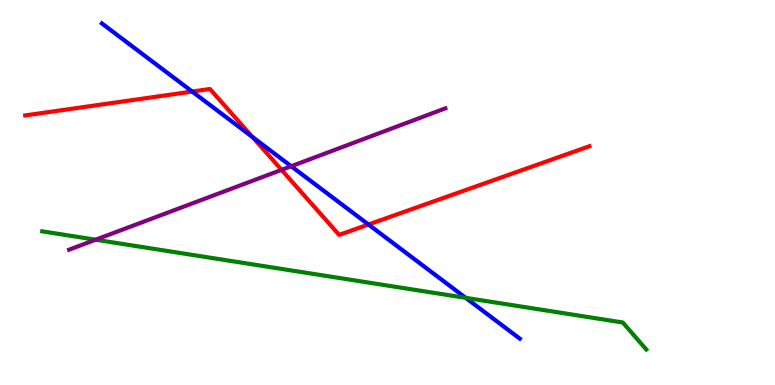[{'lines': ['blue', 'red'], 'intersections': [{'x': 2.48, 'y': 7.62}, {'x': 3.26, 'y': 6.44}, {'x': 4.75, 'y': 4.17}]}, {'lines': ['green', 'red'], 'intersections': []}, {'lines': ['purple', 'red'], 'intersections': [{'x': 3.63, 'y': 5.59}]}, {'lines': ['blue', 'green'], 'intersections': [{'x': 6.01, 'y': 2.26}]}, {'lines': ['blue', 'purple'], 'intersections': [{'x': 3.76, 'y': 5.68}]}, {'lines': ['green', 'purple'], 'intersections': [{'x': 1.23, 'y': 3.77}]}]